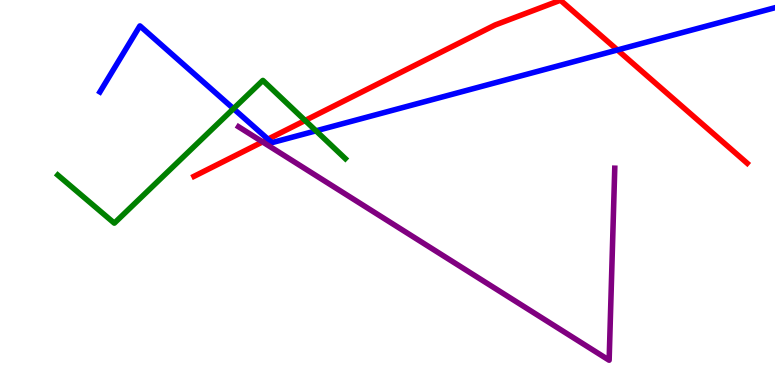[{'lines': ['blue', 'red'], 'intersections': [{'x': 3.46, 'y': 6.39}, {'x': 7.97, 'y': 8.7}]}, {'lines': ['green', 'red'], 'intersections': [{'x': 3.94, 'y': 6.87}]}, {'lines': ['purple', 'red'], 'intersections': [{'x': 3.39, 'y': 6.31}]}, {'lines': ['blue', 'green'], 'intersections': [{'x': 3.01, 'y': 7.18}, {'x': 4.08, 'y': 6.6}]}, {'lines': ['blue', 'purple'], 'intersections': []}, {'lines': ['green', 'purple'], 'intersections': []}]